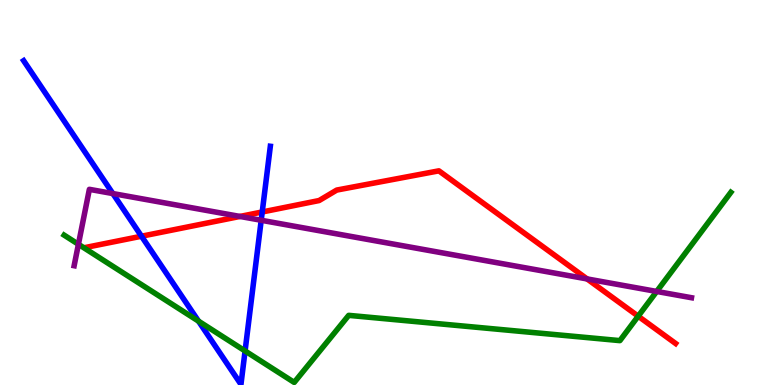[{'lines': ['blue', 'red'], 'intersections': [{'x': 1.83, 'y': 3.86}, {'x': 3.38, 'y': 4.49}]}, {'lines': ['green', 'red'], 'intersections': [{'x': 8.23, 'y': 1.79}]}, {'lines': ['purple', 'red'], 'intersections': [{'x': 3.1, 'y': 4.38}, {'x': 7.58, 'y': 2.76}]}, {'lines': ['blue', 'green'], 'intersections': [{'x': 2.56, 'y': 1.66}, {'x': 3.16, 'y': 0.884}]}, {'lines': ['blue', 'purple'], 'intersections': [{'x': 1.46, 'y': 4.97}, {'x': 3.37, 'y': 4.28}]}, {'lines': ['green', 'purple'], 'intersections': [{'x': 1.01, 'y': 3.65}, {'x': 8.47, 'y': 2.43}]}]